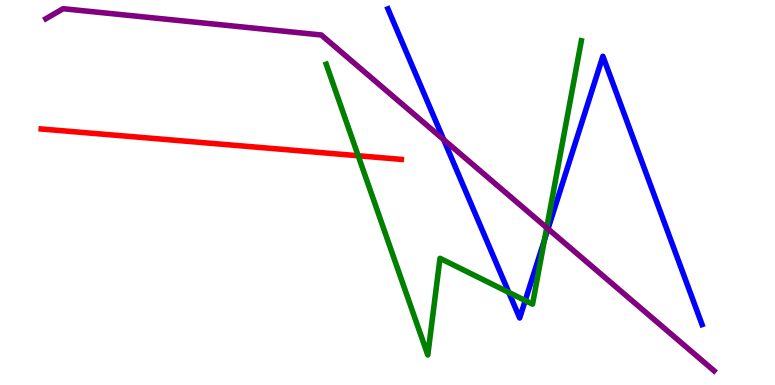[{'lines': ['blue', 'red'], 'intersections': []}, {'lines': ['green', 'red'], 'intersections': [{'x': 4.62, 'y': 5.95}]}, {'lines': ['purple', 'red'], 'intersections': []}, {'lines': ['blue', 'green'], 'intersections': [{'x': 6.56, 'y': 2.41}, {'x': 6.78, 'y': 2.19}, {'x': 7.02, 'y': 3.76}]}, {'lines': ['blue', 'purple'], 'intersections': [{'x': 5.72, 'y': 6.37}, {'x': 7.07, 'y': 4.06}]}, {'lines': ['green', 'purple'], 'intersections': [{'x': 7.05, 'y': 4.09}]}]